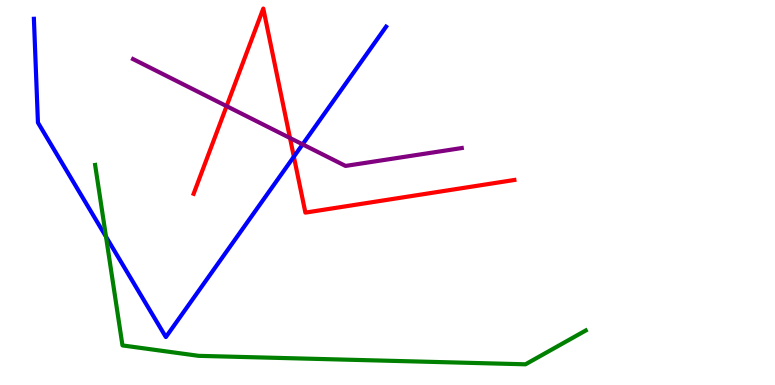[{'lines': ['blue', 'red'], 'intersections': [{'x': 3.79, 'y': 5.93}]}, {'lines': ['green', 'red'], 'intersections': []}, {'lines': ['purple', 'red'], 'intersections': [{'x': 2.92, 'y': 7.24}, {'x': 3.74, 'y': 6.42}]}, {'lines': ['blue', 'green'], 'intersections': [{'x': 1.37, 'y': 3.85}]}, {'lines': ['blue', 'purple'], 'intersections': [{'x': 3.9, 'y': 6.25}]}, {'lines': ['green', 'purple'], 'intersections': []}]